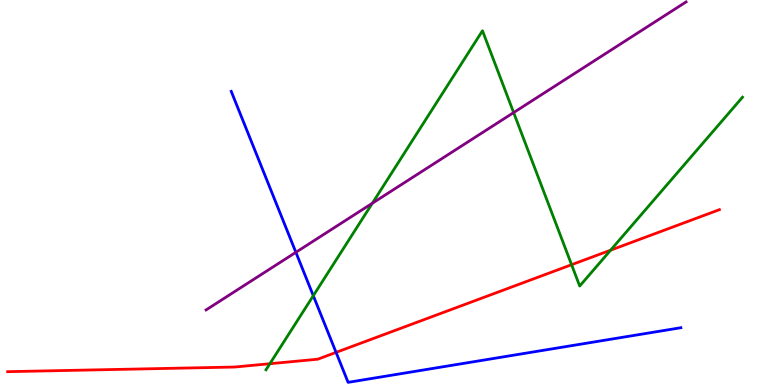[{'lines': ['blue', 'red'], 'intersections': [{'x': 4.34, 'y': 0.847}]}, {'lines': ['green', 'red'], 'intersections': [{'x': 3.48, 'y': 0.553}, {'x': 7.38, 'y': 3.12}, {'x': 7.88, 'y': 3.5}]}, {'lines': ['purple', 'red'], 'intersections': []}, {'lines': ['blue', 'green'], 'intersections': [{'x': 4.04, 'y': 2.32}]}, {'lines': ['blue', 'purple'], 'intersections': [{'x': 3.82, 'y': 3.45}]}, {'lines': ['green', 'purple'], 'intersections': [{'x': 4.8, 'y': 4.72}, {'x': 6.63, 'y': 7.08}]}]